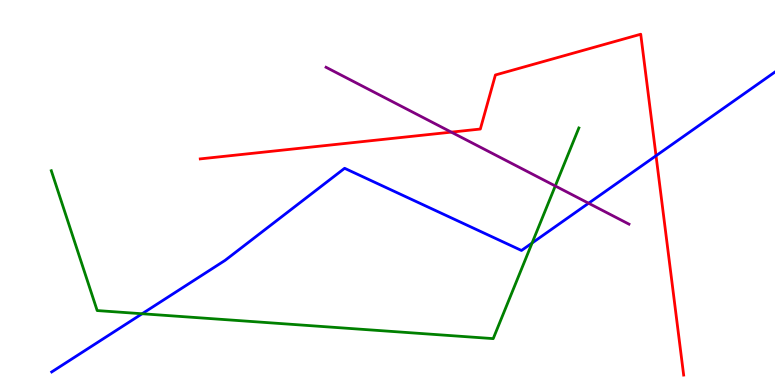[{'lines': ['blue', 'red'], 'intersections': [{'x': 8.46, 'y': 5.95}]}, {'lines': ['green', 'red'], 'intersections': []}, {'lines': ['purple', 'red'], 'intersections': [{'x': 5.82, 'y': 6.57}]}, {'lines': ['blue', 'green'], 'intersections': [{'x': 1.83, 'y': 1.85}, {'x': 6.87, 'y': 3.69}]}, {'lines': ['blue', 'purple'], 'intersections': [{'x': 7.59, 'y': 4.72}]}, {'lines': ['green', 'purple'], 'intersections': [{'x': 7.16, 'y': 5.17}]}]